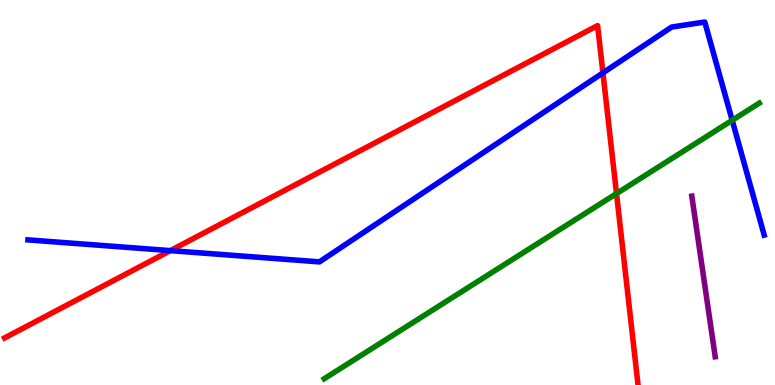[{'lines': ['blue', 'red'], 'intersections': [{'x': 2.2, 'y': 3.49}, {'x': 7.78, 'y': 8.11}]}, {'lines': ['green', 'red'], 'intersections': [{'x': 7.95, 'y': 4.97}]}, {'lines': ['purple', 'red'], 'intersections': []}, {'lines': ['blue', 'green'], 'intersections': [{'x': 9.45, 'y': 6.88}]}, {'lines': ['blue', 'purple'], 'intersections': []}, {'lines': ['green', 'purple'], 'intersections': []}]